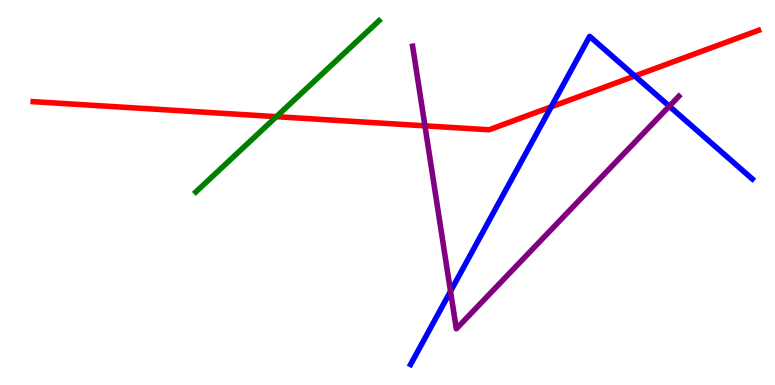[{'lines': ['blue', 'red'], 'intersections': [{'x': 7.11, 'y': 7.22}, {'x': 8.19, 'y': 8.03}]}, {'lines': ['green', 'red'], 'intersections': [{'x': 3.57, 'y': 6.97}]}, {'lines': ['purple', 'red'], 'intersections': [{'x': 5.48, 'y': 6.73}]}, {'lines': ['blue', 'green'], 'intersections': []}, {'lines': ['blue', 'purple'], 'intersections': [{'x': 5.81, 'y': 2.43}, {'x': 8.64, 'y': 7.24}]}, {'lines': ['green', 'purple'], 'intersections': []}]